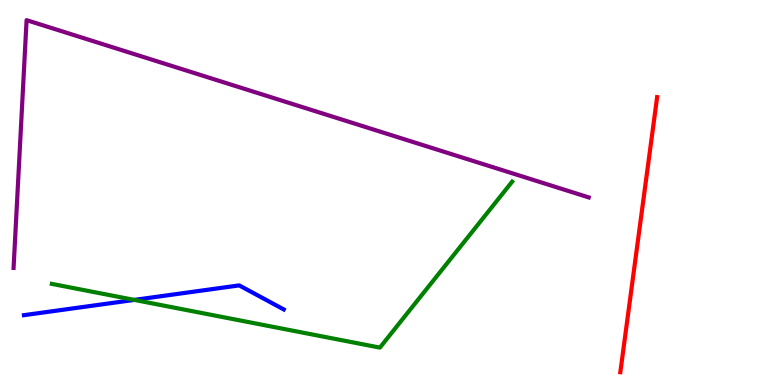[{'lines': ['blue', 'red'], 'intersections': []}, {'lines': ['green', 'red'], 'intersections': []}, {'lines': ['purple', 'red'], 'intersections': []}, {'lines': ['blue', 'green'], 'intersections': [{'x': 1.73, 'y': 2.21}]}, {'lines': ['blue', 'purple'], 'intersections': []}, {'lines': ['green', 'purple'], 'intersections': []}]